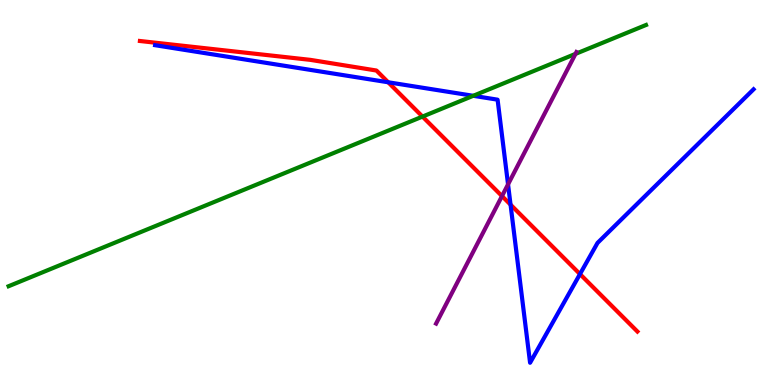[{'lines': ['blue', 'red'], 'intersections': [{'x': 5.01, 'y': 7.86}, {'x': 6.59, 'y': 4.68}, {'x': 7.48, 'y': 2.88}]}, {'lines': ['green', 'red'], 'intersections': [{'x': 5.45, 'y': 6.97}]}, {'lines': ['purple', 'red'], 'intersections': [{'x': 6.48, 'y': 4.91}]}, {'lines': ['blue', 'green'], 'intersections': [{'x': 6.11, 'y': 7.51}]}, {'lines': ['blue', 'purple'], 'intersections': [{'x': 6.56, 'y': 5.21}]}, {'lines': ['green', 'purple'], 'intersections': [{'x': 7.43, 'y': 8.6}]}]